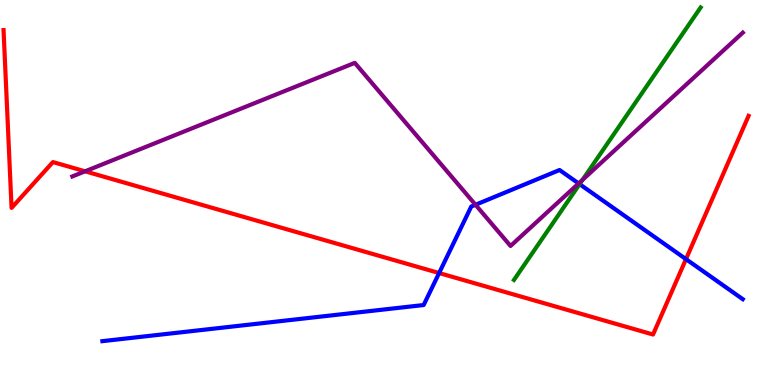[{'lines': ['blue', 'red'], 'intersections': [{'x': 5.67, 'y': 2.91}, {'x': 8.85, 'y': 3.27}]}, {'lines': ['green', 'red'], 'intersections': []}, {'lines': ['purple', 'red'], 'intersections': [{'x': 1.1, 'y': 5.55}]}, {'lines': ['blue', 'green'], 'intersections': [{'x': 7.48, 'y': 5.22}]}, {'lines': ['blue', 'purple'], 'intersections': [{'x': 6.14, 'y': 4.68}, {'x': 7.47, 'y': 5.24}]}, {'lines': ['green', 'purple'], 'intersections': [{'x': 7.52, 'y': 5.33}]}]